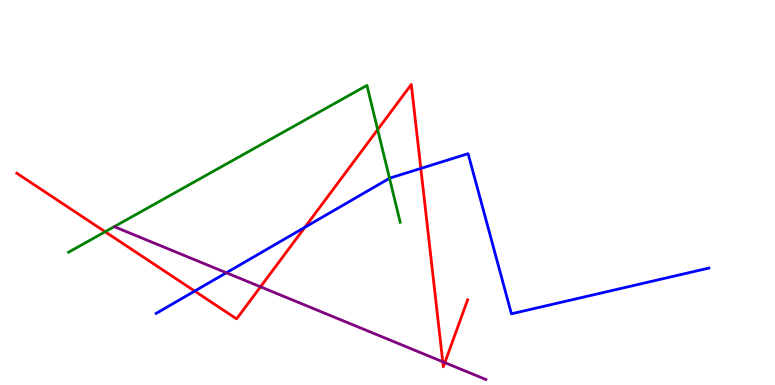[{'lines': ['blue', 'red'], 'intersections': [{'x': 2.51, 'y': 2.44}, {'x': 3.93, 'y': 4.1}, {'x': 5.43, 'y': 5.63}]}, {'lines': ['green', 'red'], 'intersections': [{'x': 1.36, 'y': 3.98}, {'x': 4.87, 'y': 6.63}]}, {'lines': ['purple', 'red'], 'intersections': [{'x': 3.36, 'y': 2.55}, {'x': 5.71, 'y': 0.603}, {'x': 5.74, 'y': 0.581}]}, {'lines': ['blue', 'green'], 'intersections': [{'x': 5.03, 'y': 5.37}]}, {'lines': ['blue', 'purple'], 'intersections': [{'x': 2.92, 'y': 2.92}]}, {'lines': ['green', 'purple'], 'intersections': []}]